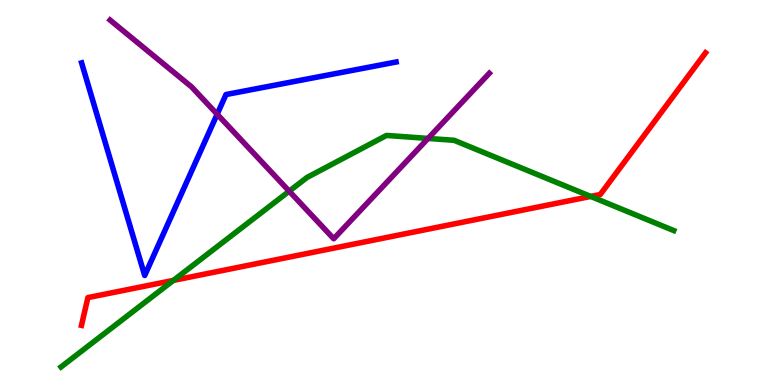[{'lines': ['blue', 'red'], 'intersections': []}, {'lines': ['green', 'red'], 'intersections': [{'x': 2.24, 'y': 2.72}, {'x': 7.62, 'y': 4.9}]}, {'lines': ['purple', 'red'], 'intersections': []}, {'lines': ['blue', 'green'], 'intersections': []}, {'lines': ['blue', 'purple'], 'intersections': [{'x': 2.8, 'y': 7.03}]}, {'lines': ['green', 'purple'], 'intersections': [{'x': 3.73, 'y': 5.03}, {'x': 5.52, 'y': 6.4}]}]